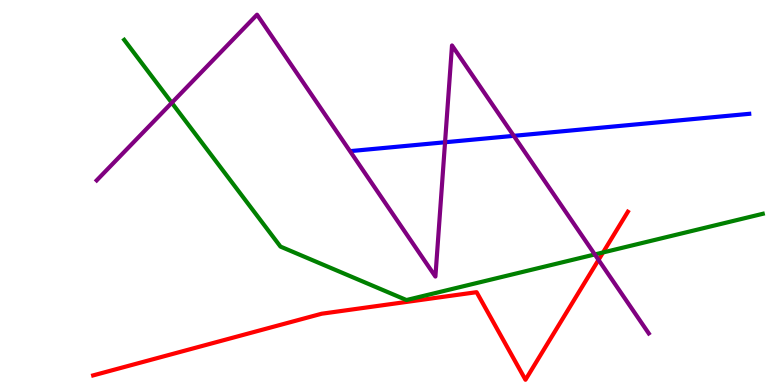[{'lines': ['blue', 'red'], 'intersections': []}, {'lines': ['green', 'red'], 'intersections': [{'x': 7.78, 'y': 3.44}]}, {'lines': ['purple', 'red'], 'intersections': [{'x': 7.72, 'y': 3.25}]}, {'lines': ['blue', 'green'], 'intersections': []}, {'lines': ['blue', 'purple'], 'intersections': [{'x': 5.74, 'y': 6.3}, {'x': 6.63, 'y': 6.47}]}, {'lines': ['green', 'purple'], 'intersections': [{'x': 2.22, 'y': 7.33}, {'x': 7.68, 'y': 3.39}]}]